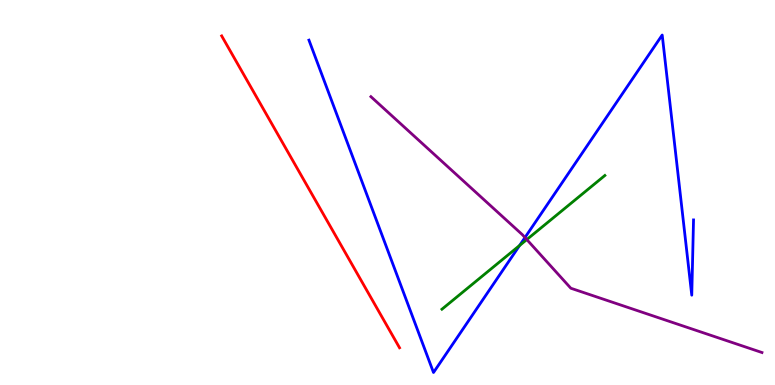[{'lines': ['blue', 'red'], 'intersections': []}, {'lines': ['green', 'red'], 'intersections': []}, {'lines': ['purple', 'red'], 'intersections': []}, {'lines': ['blue', 'green'], 'intersections': [{'x': 6.7, 'y': 3.62}]}, {'lines': ['blue', 'purple'], 'intersections': [{'x': 6.77, 'y': 3.83}]}, {'lines': ['green', 'purple'], 'intersections': [{'x': 6.8, 'y': 3.78}]}]